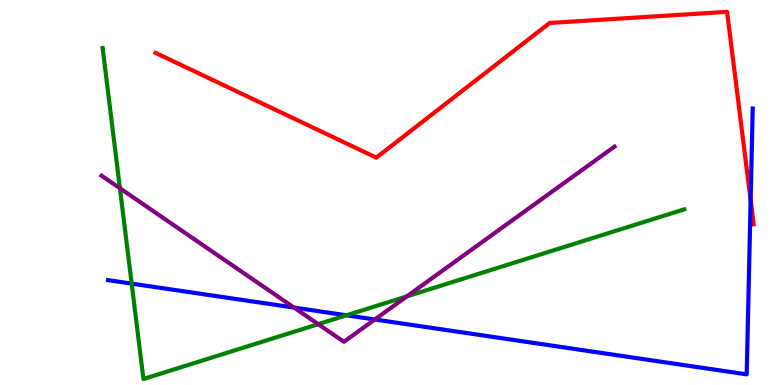[{'lines': ['blue', 'red'], 'intersections': [{'x': 9.69, 'y': 4.8}]}, {'lines': ['green', 'red'], 'intersections': []}, {'lines': ['purple', 'red'], 'intersections': []}, {'lines': ['blue', 'green'], 'intersections': [{'x': 1.7, 'y': 2.63}, {'x': 4.47, 'y': 1.81}]}, {'lines': ['blue', 'purple'], 'intersections': [{'x': 3.79, 'y': 2.01}, {'x': 4.84, 'y': 1.7}]}, {'lines': ['green', 'purple'], 'intersections': [{'x': 1.55, 'y': 5.11}, {'x': 4.11, 'y': 1.58}, {'x': 5.25, 'y': 2.3}]}]